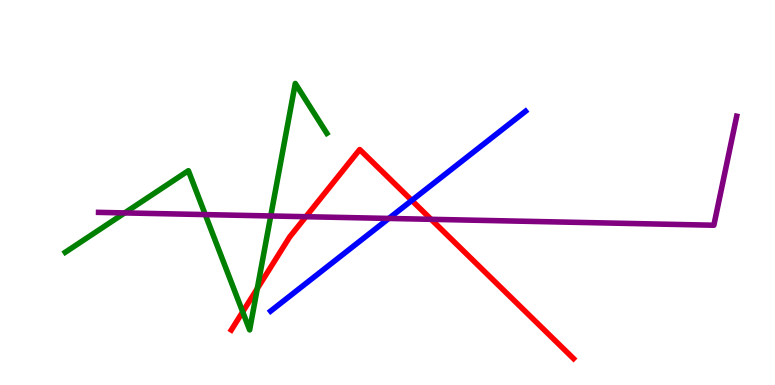[{'lines': ['blue', 'red'], 'intersections': [{'x': 5.31, 'y': 4.79}]}, {'lines': ['green', 'red'], 'intersections': [{'x': 3.13, 'y': 1.9}, {'x': 3.32, 'y': 2.5}]}, {'lines': ['purple', 'red'], 'intersections': [{'x': 3.95, 'y': 4.37}, {'x': 5.56, 'y': 4.3}]}, {'lines': ['blue', 'green'], 'intersections': []}, {'lines': ['blue', 'purple'], 'intersections': [{'x': 5.02, 'y': 4.33}]}, {'lines': ['green', 'purple'], 'intersections': [{'x': 1.61, 'y': 4.47}, {'x': 2.65, 'y': 4.43}, {'x': 3.49, 'y': 4.39}]}]